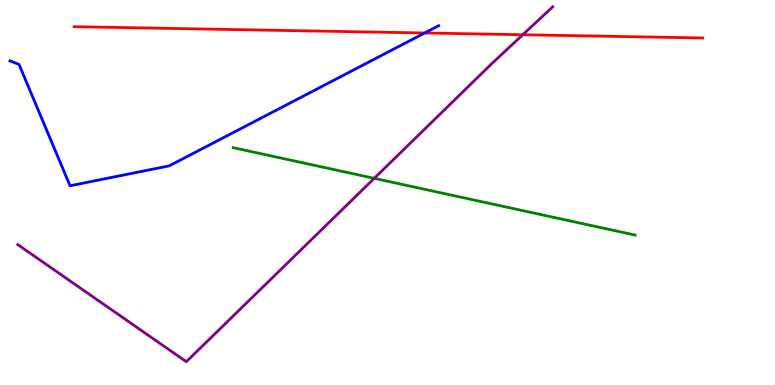[{'lines': ['blue', 'red'], 'intersections': [{'x': 5.48, 'y': 9.14}]}, {'lines': ['green', 'red'], 'intersections': []}, {'lines': ['purple', 'red'], 'intersections': [{'x': 6.75, 'y': 9.1}]}, {'lines': ['blue', 'green'], 'intersections': []}, {'lines': ['blue', 'purple'], 'intersections': []}, {'lines': ['green', 'purple'], 'intersections': [{'x': 4.83, 'y': 5.37}]}]